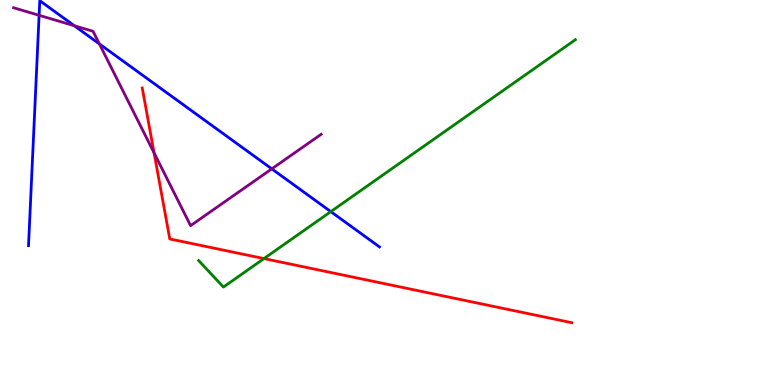[{'lines': ['blue', 'red'], 'intersections': []}, {'lines': ['green', 'red'], 'intersections': [{'x': 3.41, 'y': 3.28}]}, {'lines': ['purple', 'red'], 'intersections': [{'x': 1.99, 'y': 6.03}]}, {'lines': ['blue', 'green'], 'intersections': [{'x': 4.27, 'y': 4.5}]}, {'lines': ['blue', 'purple'], 'intersections': [{'x': 0.505, 'y': 9.6}, {'x': 0.959, 'y': 9.33}, {'x': 1.28, 'y': 8.86}, {'x': 3.51, 'y': 5.61}]}, {'lines': ['green', 'purple'], 'intersections': []}]